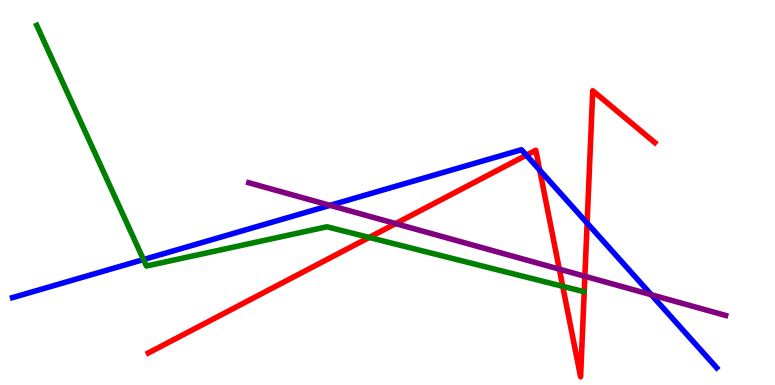[{'lines': ['blue', 'red'], 'intersections': [{'x': 6.79, 'y': 5.97}, {'x': 6.96, 'y': 5.58}, {'x': 7.58, 'y': 4.21}]}, {'lines': ['green', 'red'], 'intersections': [{'x': 4.76, 'y': 3.83}, {'x': 7.26, 'y': 2.56}]}, {'lines': ['purple', 'red'], 'intersections': [{'x': 5.1, 'y': 4.19}, {'x': 7.22, 'y': 3.01}, {'x': 7.55, 'y': 2.82}]}, {'lines': ['blue', 'green'], 'intersections': [{'x': 1.85, 'y': 3.26}]}, {'lines': ['blue', 'purple'], 'intersections': [{'x': 4.26, 'y': 4.67}, {'x': 8.4, 'y': 2.34}]}, {'lines': ['green', 'purple'], 'intersections': []}]